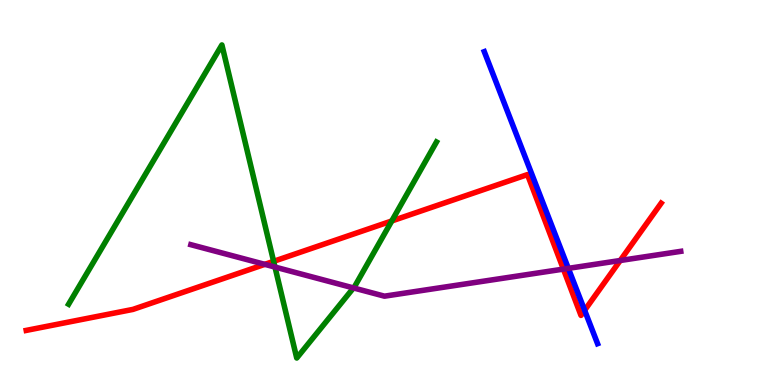[{'lines': ['blue', 'red'], 'intersections': [{'x': 7.54, 'y': 1.94}]}, {'lines': ['green', 'red'], 'intersections': [{'x': 3.53, 'y': 3.21}, {'x': 5.05, 'y': 4.26}]}, {'lines': ['purple', 'red'], 'intersections': [{'x': 3.42, 'y': 3.13}, {'x': 7.27, 'y': 3.01}, {'x': 8.0, 'y': 3.23}]}, {'lines': ['blue', 'green'], 'intersections': []}, {'lines': ['blue', 'purple'], 'intersections': [{'x': 7.33, 'y': 3.03}]}, {'lines': ['green', 'purple'], 'intersections': [{'x': 3.55, 'y': 3.06}, {'x': 4.56, 'y': 2.52}]}]